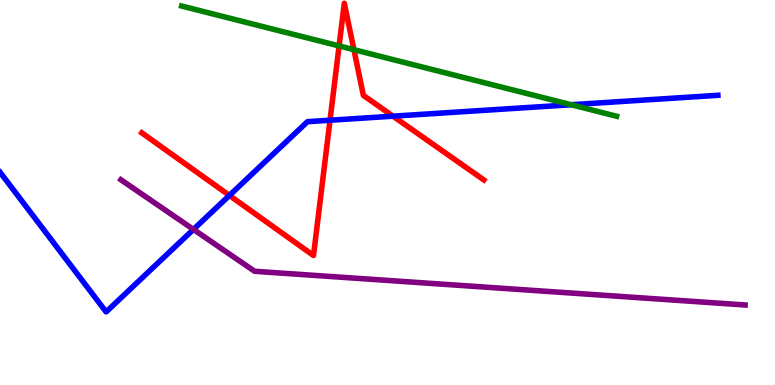[{'lines': ['blue', 'red'], 'intersections': [{'x': 2.96, 'y': 4.92}, {'x': 4.26, 'y': 6.88}, {'x': 5.07, 'y': 6.98}]}, {'lines': ['green', 'red'], 'intersections': [{'x': 4.38, 'y': 8.81}, {'x': 4.57, 'y': 8.71}]}, {'lines': ['purple', 'red'], 'intersections': []}, {'lines': ['blue', 'green'], 'intersections': [{'x': 7.37, 'y': 7.28}]}, {'lines': ['blue', 'purple'], 'intersections': [{'x': 2.5, 'y': 4.04}]}, {'lines': ['green', 'purple'], 'intersections': []}]